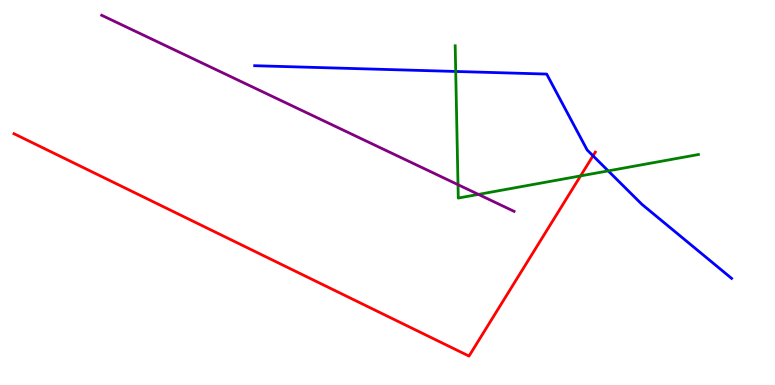[{'lines': ['blue', 'red'], 'intersections': [{'x': 7.65, 'y': 5.95}]}, {'lines': ['green', 'red'], 'intersections': [{'x': 7.49, 'y': 5.43}]}, {'lines': ['purple', 'red'], 'intersections': []}, {'lines': ['blue', 'green'], 'intersections': [{'x': 5.88, 'y': 8.14}, {'x': 7.85, 'y': 5.56}]}, {'lines': ['blue', 'purple'], 'intersections': []}, {'lines': ['green', 'purple'], 'intersections': [{'x': 5.91, 'y': 5.2}, {'x': 6.17, 'y': 4.95}]}]